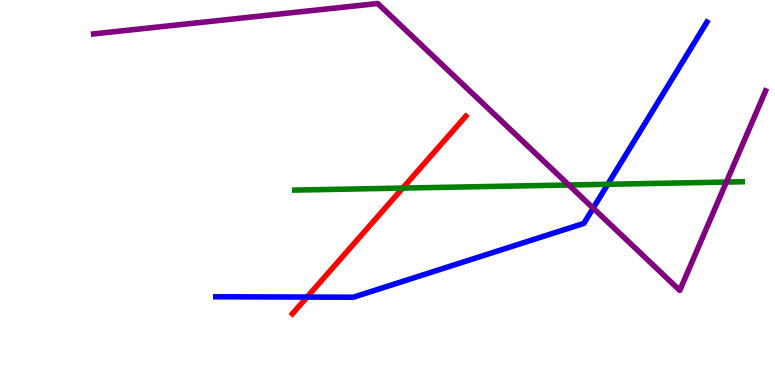[{'lines': ['blue', 'red'], 'intersections': [{'x': 3.96, 'y': 2.28}]}, {'lines': ['green', 'red'], 'intersections': [{'x': 5.2, 'y': 5.11}]}, {'lines': ['purple', 'red'], 'intersections': []}, {'lines': ['blue', 'green'], 'intersections': [{'x': 7.84, 'y': 5.21}]}, {'lines': ['blue', 'purple'], 'intersections': [{'x': 7.65, 'y': 4.59}]}, {'lines': ['green', 'purple'], 'intersections': [{'x': 7.34, 'y': 5.19}, {'x': 9.37, 'y': 5.27}]}]